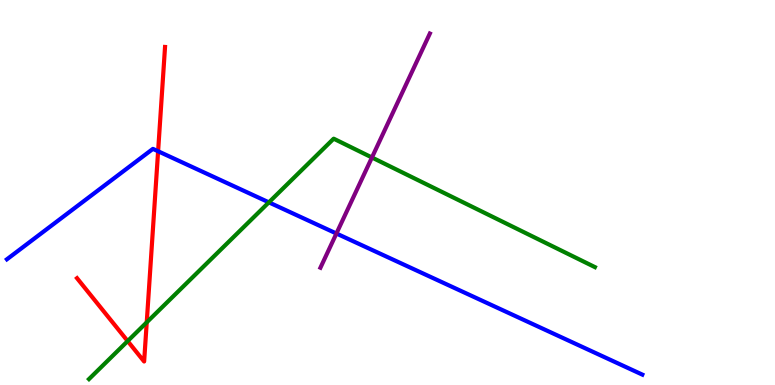[{'lines': ['blue', 'red'], 'intersections': [{'x': 2.04, 'y': 6.07}]}, {'lines': ['green', 'red'], 'intersections': [{'x': 1.65, 'y': 1.14}, {'x': 1.89, 'y': 1.63}]}, {'lines': ['purple', 'red'], 'intersections': []}, {'lines': ['blue', 'green'], 'intersections': [{'x': 3.47, 'y': 4.74}]}, {'lines': ['blue', 'purple'], 'intersections': [{'x': 4.34, 'y': 3.93}]}, {'lines': ['green', 'purple'], 'intersections': [{'x': 4.8, 'y': 5.91}]}]